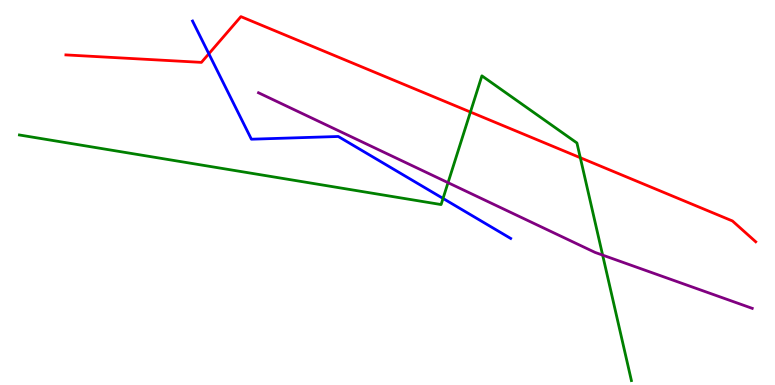[{'lines': ['blue', 'red'], 'intersections': [{'x': 2.69, 'y': 8.6}]}, {'lines': ['green', 'red'], 'intersections': [{'x': 6.07, 'y': 7.09}, {'x': 7.49, 'y': 5.9}]}, {'lines': ['purple', 'red'], 'intersections': []}, {'lines': ['blue', 'green'], 'intersections': [{'x': 5.72, 'y': 4.85}]}, {'lines': ['blue', 'purple'], 'intersections': []}, {'lines': ['green', 'purple'], 'intersections': [{'x': 5.78, 'y': 5.26}, {'x': 7.78, 'y': 3.37}]}]